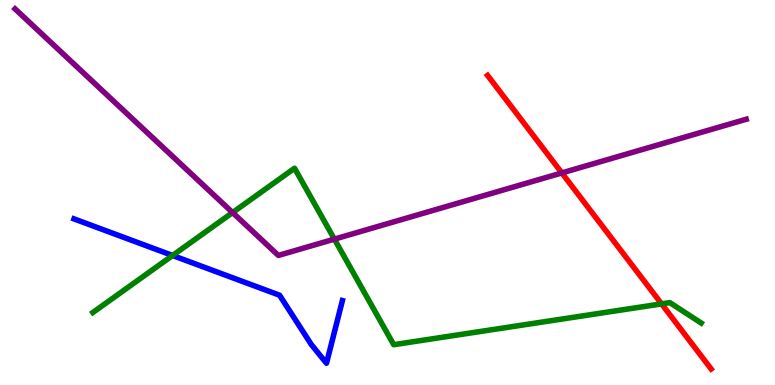[{'lines': ['blue', 'red'], 'intersections': []}, {'lines': ['green', 'red'], 'intersections': [{'x': 8.54, 'y': 2.11}]}, {'lines': ['purple', 'red'], 'intersections': [{'x': 7.25, 'y': 5.51}]}, {'lines': ['blue', 'green'], 'intersections': [{'x': 2.23, 'y': 3.36}]}, {'lines': ['blue', 'purple'], 'intersections': []}, {'lines': ['green', 'purple'], 'intersections': [{'x': 3.0, 'y': 4.48}, {'x': 4.31, 'y': 3.79}]}]